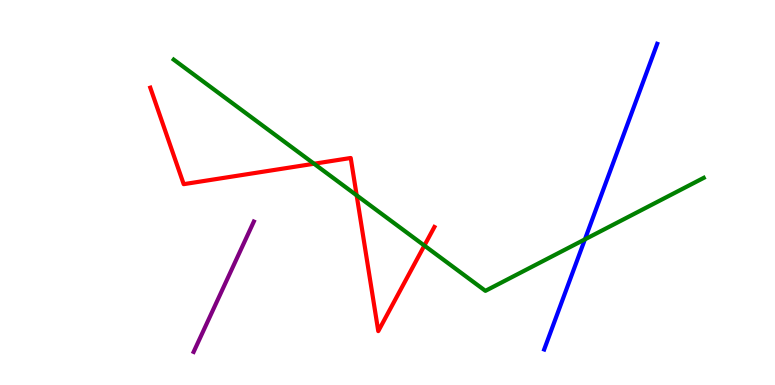[{'lines': ['blue', 'red'], 'intersections': []}, {'lines': ['green', 'red'], 'intersections': [{'x': 4.05, 'y': 5.75}, {'x': 4.6, 'y': 4.93}, {'x': 5.48, 'y': 3.62}]}, {'lines': ['purple', 'red'], 'intersections': []}, {'lines': ['blue', 'green'], 'intersections': [{'x': 7.55, 'y': 3.78}]}, {'lines': ['blue', 'purple'], 'intersections': []}, {'lines': ['green', 'purple'], 'intersections': []}]